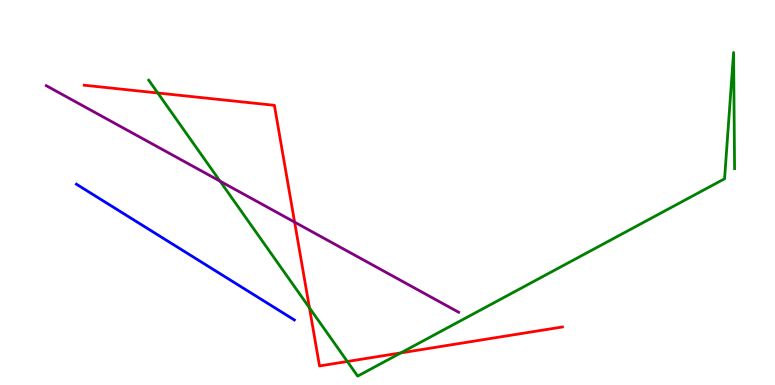[{'lines': ['blue', 'red'], 'intersections': []}, {'lines': ['green', 'red'], 'intersections': [{'x': 2.04, 'y': 7.58}, {'x': 3.99, 'y': 2.0}, {'x': 4.48, 'y': 0.611}, {'x': 5.17, 'y': 0.834}]}, {'lines': ['purple', 'red'], 'intersections': [{'x': 3.8, 'y': 4.23}]}, {'lines': ['blue', 'green'], 'intersections': []}, {'lines': ['blue', 'purple'], 'intersections': []}, {'lines': ['green', 'purple'], 'intersections': [{'x': 2.84, 'y': 5.29}]}]